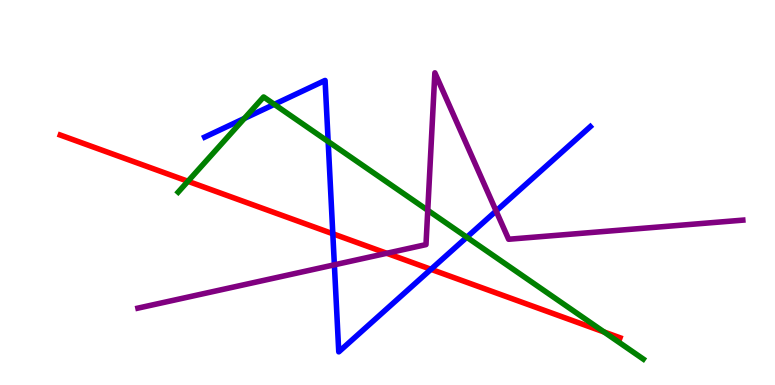[{'lines': ['blue', 'red'], 'intersections': [{'x': 4.29, 'y': 3.93}, {'x': 5.56, 'y': 3.01}]}, {'lines': ['green', 'red'], 'intersections': [{'x': 2.42, 'y': 5.29}, {'x': 7.79, 'y': 1.38}]}, {'lines': ['purple', 'red'], 'intersections': [{'x': 4.99, 'y': 3.42}]}, {'lines': ['blue', 'green'], 'intersections': [{'x': 3.15, 'y': 6.92}, {'x': 3.54, 'y': 7.29}, {'x': 4.23, 'y': 6.32}, {'x': 6.02, 'y': 3.84}]}, {'lines': ['blue', 'purple'], 'intersections': [{'x': 4.31, 'y': 3.12}, {'x': 6.4, 'y': 4.52}]}, {'lines': ['green', 'purple'], 'intersections': [{'x': 5.52, 'y': 4.54}]}]